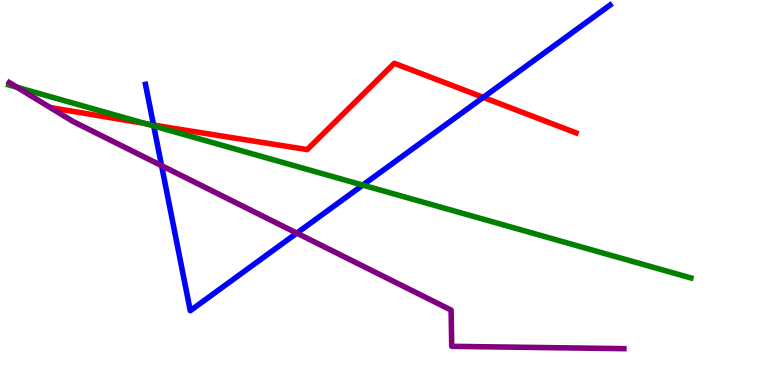[{'lines': ['blue', 'red'], 'intersections': [{'x': 1.98, 'y': 6.75}, {'x': 6.24, 'y': 7.47}]}, {'lines': ['green', 'red'], 'intersections': [{'x': 1.88, 'y': 6.79}]}, {'lines': ['purple', 'red'], 'intersections': []}, {'lines': ['blue', 'green'], 'intersections': [{'x': 1.98, 'y': 6.73}, {'x': 4.68, 'y': 5.19}]}, {'lines': ['blue', 'purple'], 'intersections': [{'x': 2.08, 'y': 5.7}, {'x': 3.83, 'y': 3.94}]}, {'lines': ['green', 'purple'], 'intersections': [{'x': 0.22, 'y': 7.73}]}]